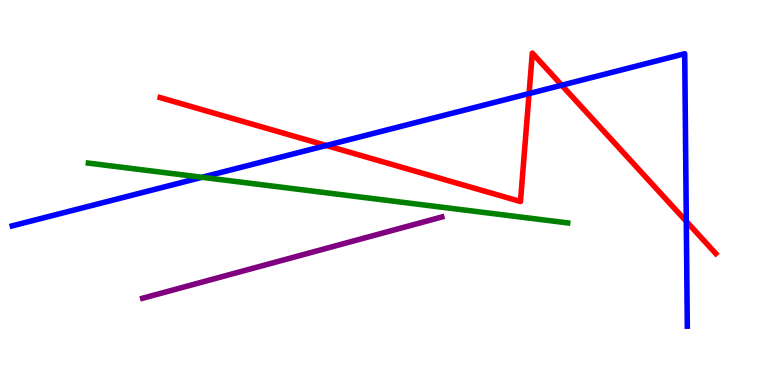[{'lines': ['blue', 'red'], 'intersections': [{'x': 4.21, 'y': 6.22}, {'x': 6.83, 'y': 7.57}, {'x': 7.25, 'y': 7.79}, {'x': 8.86, 'y': 4.25}]}, {'lines': ['green', 'red'], 'intersections': []}, {'lines': ['purple', 'red'], 'intersections': []}, {'lines': ['blue', 'green'], 'intersections': [{'x': 2.61, 'y': 5.4}]}, {'lines': ['blue', 'purple'], 'intersections': []}, {'lines': ['green', 'purple'], 'intersections': []}]